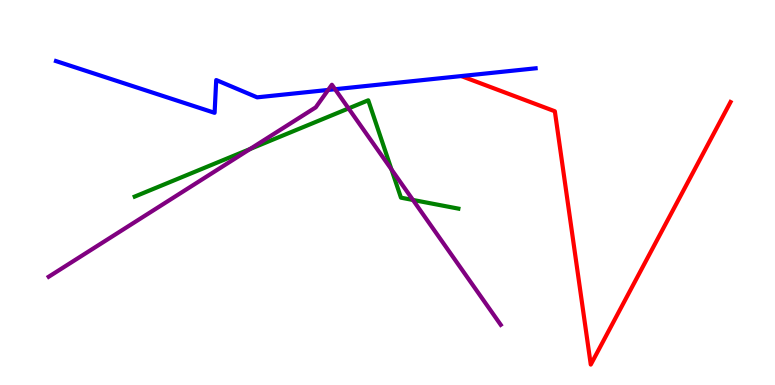[{'lines': ['blue', 'red'], 'intersections': []}, {'lines': ['green', 'red'], 'intersections': []}, {'lines': ['purple', 'red'], 'intersections': []}, {'lines': ['blue', 'green'], 'intersections': []}, {'lines': ['blue', 'purple'], 'intersections': [{'x': 4.23, 'y': 7.66}, {'x': 4.32, 'y': 7.68}]}, {'lines': ['green', 'purple'], 'intersections': [{'x': 3.23, 'y': 6.13}, {'x': 4.5, 'y': 7.18}, {'x': 5.05, 'y': 5.6}, {'x': 5.33, 'y': 4.81}]}]